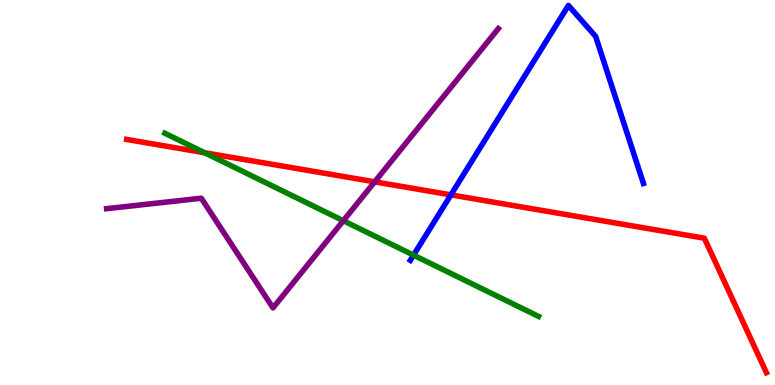[{'lines': ['blue', 'red'], 'intersections': [{'x': 5.82, 'y': 4.94}]}, {'lines': ['green', 'red'], 'intersections': [{'x': 2.64, 'y': 6.03}]}, {'lines': ['purple', 'red'], 'intersections': [{'x': 4.83, 'y': 5.28}]}, {'lines': ['blue', 'green'], 'intersections': [{'x': 5.34, 'y': 3.37}]}, {'lines': ['blue', 'purple'], 'intersections': []}, {'lines': ['green', 'purple'], 'intersections': [{'x': 4.43, 'y': 4.27}]}]